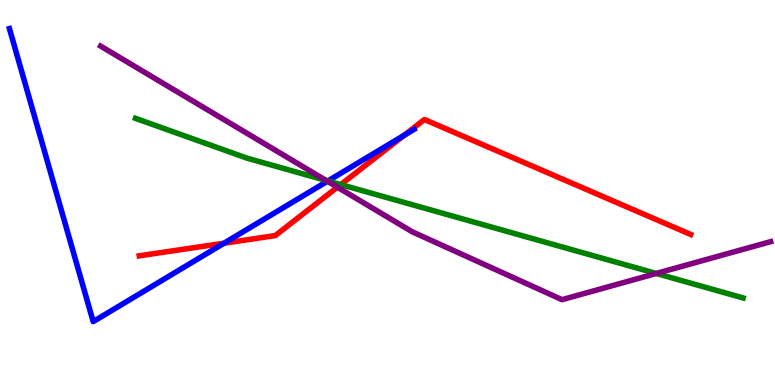[{'lines': ['blue', 'red'], 'intersections': [{'x': 2.89, 'y': 3.68}, {'x': 5.22, 'y': 6.49}]}, {'lines': ['green', 'red'], 'intersections': [{'x': 4.4, 'y': 5.21}]}, {'lines': ['purple', 'red'], 'intersections': [{'x': 4.35, 'y': 5.14}]}, {'lines': ['blue', 'green'], 'intersections': [{'x': 4.23, 'y': 5.3}]}, {'lines': ['blue', 'purple'], 'intersections': [{'x': 4.22, 'y': 5.29}]}, {'lines': ['green', 'purple'], 'intersections': [{'x': 4.21, 'y': 5.31}, {'x': 8.47, 'y': 2.9}]}]